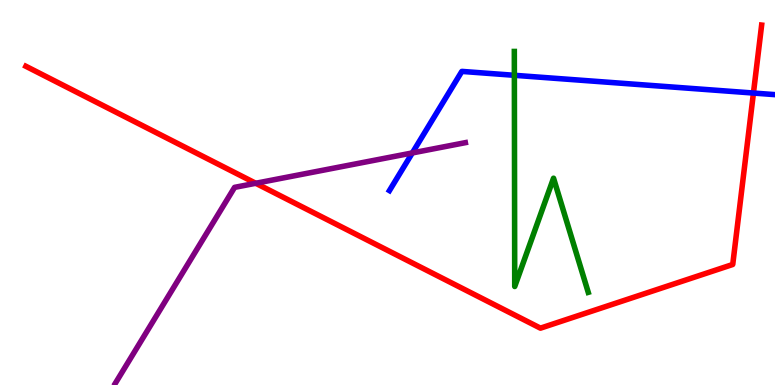[{'lines': ['blue', 'red'], 'intersections': [{'x': 9.72, 'y': 7.58}]}, {'lines': ['green', 'red'], 'intersections': []}, {'lines': ['purple', 'red'], 'intersections': [{'x': 3.3, 'y': 5.24}]}, {'lines': ['blue', 'green'], 'intersections': [{'x': 6.64, 'y': 8.04}]}, {'lines': ['blue', 'purple'], 'intersections': [{'x': 5.32, 'y': 6.03}]}, {'lines': ['green', 'purple'], 'intersections': []}]